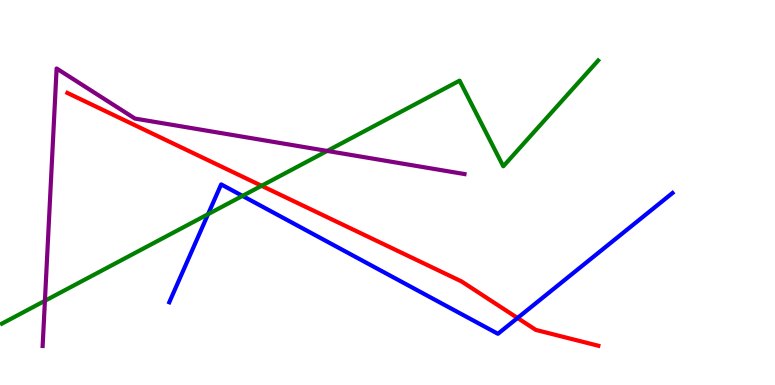[{'lines': ['blue', 'red'], 'intersections': [{'x': 6.68, 'y': 1.74}]}, {'lines': ['green', 'red'], 'intersections': [{'x': 3.37, 'y': 5.17}]}, {'lines': ['purple', 'red'], 'intersections': []}, {'lines': ['blue', 'green'], 'intersections': [{'x': 2.68, 'y': 4.44}, {'x': 3.13, 'y': 4.91}]}, {'lines': ['blue', 'purple'], 'intersections': []}, {'lines': ['green', 'purple'], 'intersections': [{'x': 0.58, 'y': 2.19}, {'x': 4.22, 'y': 6.08}]}]